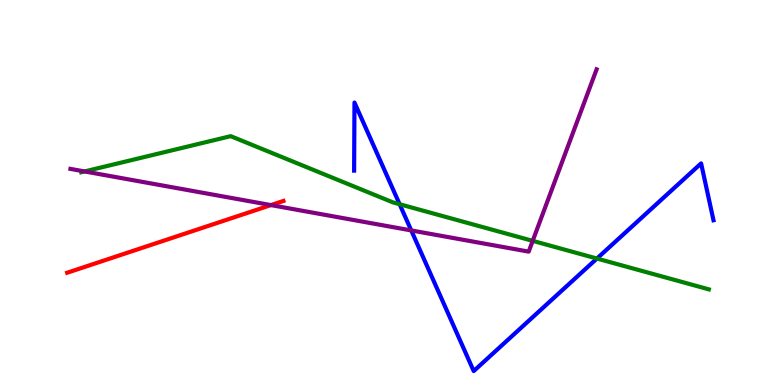[{'lines': ['blue', 'red'], 'intersections': []}, {'lines': ['green', 'red'], 'intersections': []}, {'lines': ['purple', 'red'], 'intersections': [{'x': 3.5, 'y': 4.67}]}, {'lines': ['blue', 'green'], 'intersections': [{'x': 5.16, 'y': 4.7}, {'x': 7.7, 'y': 3.28}]}, {'lines': ['blue', 'purple'], 'intersections': [{'x': 5.31, 'y': 4.01}]}, {'lines': ['green', 'purple'], 'intersections': [{'x': 1.09, 'y': 5.55}, {'x': 6.87, 'y': 3.74}]}]